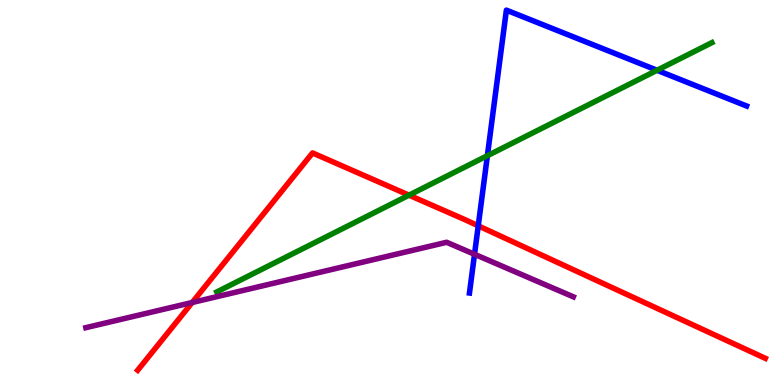[{'lines': ['blue', 'red'], 'intersections': [{'x': 6.17, 'y': 4.13}]}, {'lines': ['green', 'red'], 'intersections': [{'x': 5.28, 'y': 4.93}]}, {'lines': ['purple', 'red'], 'intersections': [{'x': 2.48, 'y': 2.14}]}, {'lines': ['blue', 'green'], 'intersections': [{'x': 6.29, 'y': 5.96}, {'x': 8.48, 'y': 8.17}]}, {'lines': ['blue', 'purple'], 'intersections': [{'x': 6.12, 'y': 3.4}]}, {'lines': ['green', 'purple'], 'intersections': []}]